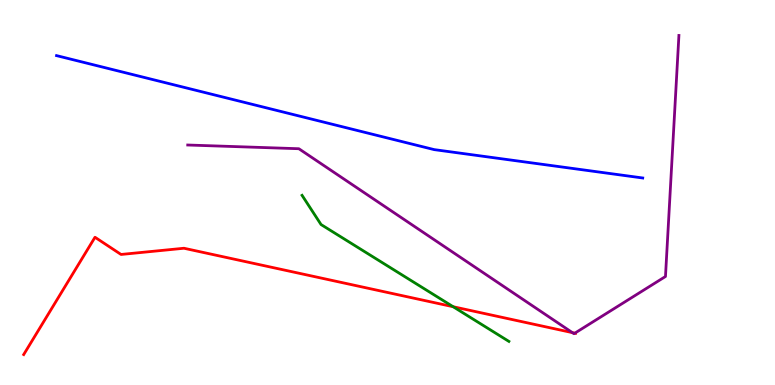[{'lines': ['blue', 'red'], 'intersections': []}, {'lines': ['green', 'red'], 'intersections': [{'x': 5.85, 'y': 2.03}]}, {'lines': ['purple', 'red'], 'intersections': [{'x': 7.39, 'y': 1.36}, {'x': 7.42, 'y': 1.35}]}, {'lines': ['blue', 'green'], 'intersections': []}, {'lines': ['blue', 'purple'], 'intersections': []}, {'lines': ['green', 'purple'], 'intersections': []}]